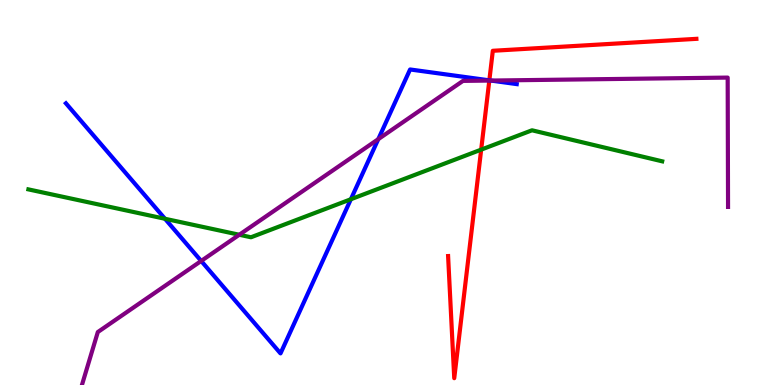[{'lines': ['blue', 'red'], 'intersections': [{'x': 6.31, 'y': 7.91}]}, {'lines': ['green', 'red'], 'intersections': [{'x': 6.21, 'y': 6.11}]}, {'lines': ['purple', 'red'], 'intersections': [{'x': 6.31, 'y': 7.91}]}, {'lines': ['blue', 'green'], 'intersections': [{'x': 2.13, 'y': 4.32}, {'x': 4.53, 'y': 4.82}]}, {'lines': ['blue', 'purple'], 'intersections': [{'x': 2.6, 'y': 3.22}, {'x': 4.88, 'y': 6.39}, {'x': 6.33, 'y': 7.91}]}, {'lines': ['green', 'purple'], 'intersections': [{'x': 3.09, 'y': 3.9}]}]